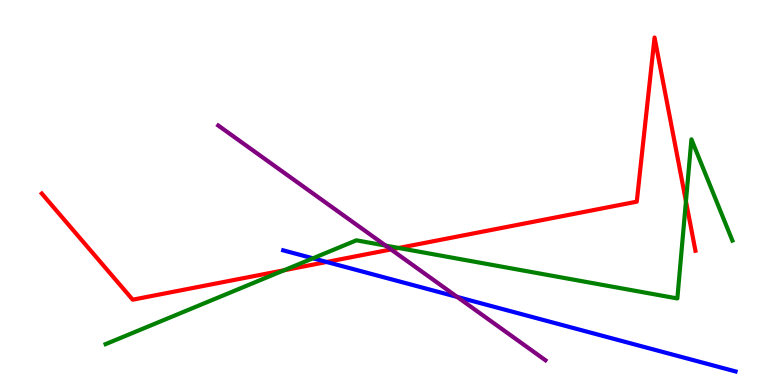[{'lines': ['blue', 'red'], 'intersections': [{'x': 4.21, 'y': 3.2}]}, {'lines': ['green', 'red'], 'intersections': [{'x': 3.67, 'y': 2.98}, {'x': 5.14, 'y': 3.56}, {'x': 8.85, 'y': 4.77}]}, {'lines': ['purple', 'red'], 'intersections': [{'x': 5.05, 'y': 3.52}]}, {'lines': ['blue', 'green'], 'intersections': [{'x': 4.04, 'y': 3.29}]}, {'lines': ['blue', 'purple'], 'intersections': [{'x': 5.9, 'y': 2.29}]}, {'lines': ['green', 'purple'], 'intersections': [{'x': 4.98, 'y': 3.62}]}]